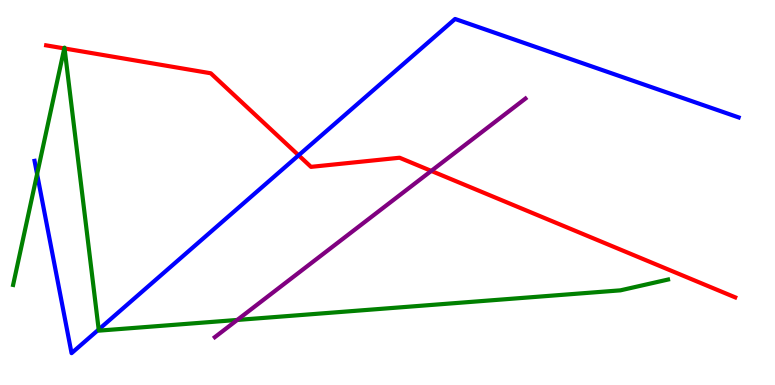[{'lines': ['blue', 'red'], 'intersections': [{'x': 3.85, 'y': 5.97}]}, {'lines': ['green', 'red'], 'intersections': [{'x': 0.83, 'y': 8.74}, {'x': 0.833, 'y': 8.74}]}, {'lines': ['purple', 'red'], 'intersections': [{'x': 5.56, 'y': 5.56}]}, {'lines': ['blue', 'green'], 'intersections': [{'x': 0.479, 'y': 5.48}, {'x': 1.27, 'y': 1.44}]}, {'lines': ['blue', 'purple'], 'intersections': []}, {'lines': ['green', 'purple'], 'intersections': [{'x': 3.06, 'y': 1.69}]}]